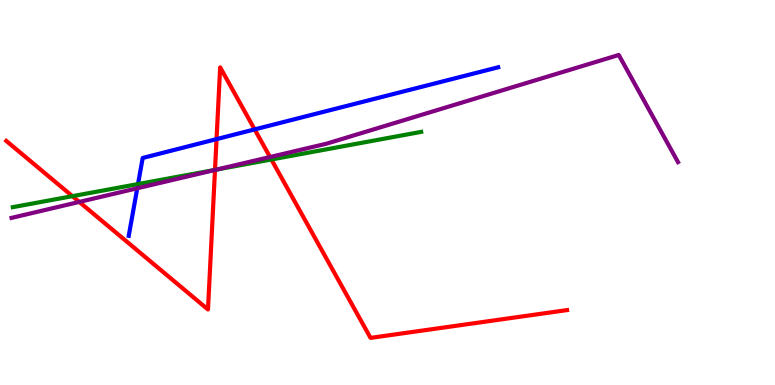[{'lines': ['blue', 'red'], 'intersections': [{'x': 2.79, 'y': 6.39}, {'x': 3.29, 'y': 6.64}]}, {'lines': ['green', 'red'], 'intersections': [{'x': 0.934, 'y': 4.9}, {'x': 2.77, 'y': 5.59}, {'x': 3.5, 'y': 5.86}]}, {'lines': ['purple', 'red'], 'intersections': [{'x': 1.02, 'y': 4.76}, {'x': 2.77, 'y': 5.59}, {'x': 3.48, 'y': 5.92}]}, {'lines': ['blue', 'green'], 'intersections': [{'x': 1.78, 'y': 5.22}]}, {'lines': ['blue', 'purple'], 'intersections': [{'x': 1.77, 'y': 5.11}]}, {'lines': ['green', 'purple'], 'intersections': [{'x': 2.8, 'y': 5.6}]}]